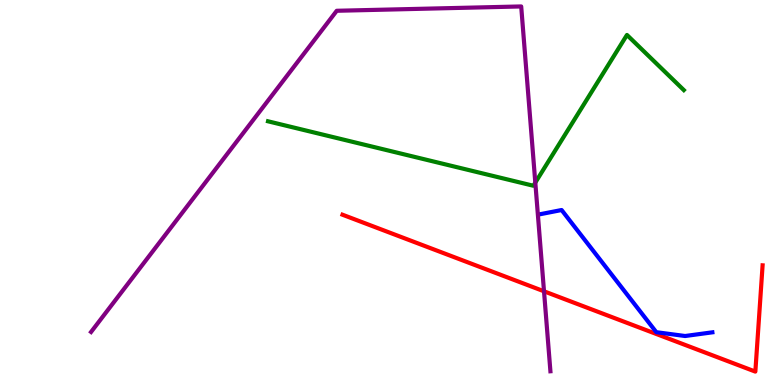[{'lines': ['blue', 'red'], 'intersections': []}, {'lines': ['green', 'red'], 'intersections': []}, {'lines': ['purple', 'red'], 'intersections': [{'x': 7.02, 'y': 2.43}]}, {'lines': ['blue', 'green'], 'intersections': []}, {'lines': ['blue', 'purple'], 'intersections': []}, {'lines': ['green', 'purple'], 'intersections': [{'x': 6.91, 'y': 5.26}]}]